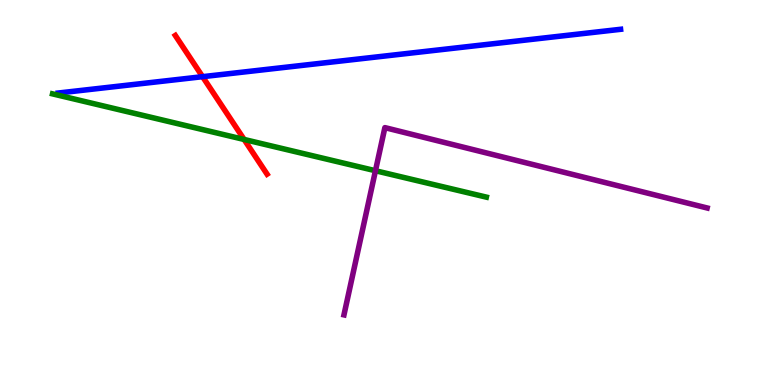[{'lines': ['blue', 'red'], 'intersections': [{'x': 2.61, 'y': 8.01}]}, {'lines': ['green', 'red'], 'intersections': [{'x': 3.15, 'y': 6.38}]}, {'lines': ['purple', 'red'], 'intersections': []}, {'lines': ['blue', 'green'], 'intersections': []}, {'lines': ['blue', 'purple'], 'intersections': []}, {'lines': ['green', 'purple'], 'intersections': [{'x': 4.84, 'y': 5.57}]}]